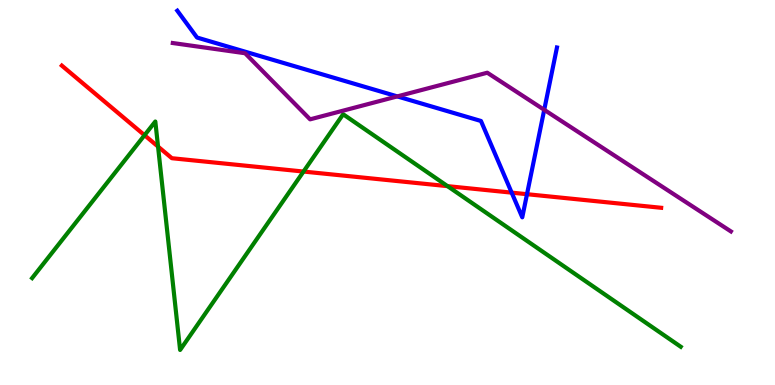[{'lines': ['blue', 'red'], 'intersections': [{'x': 6.6, 'y': 5.0}, {'x': 6.8, 'y': 4.96}]}, {'lines': ['green', 'red'], 'intersections': [{'x': 1.86, 'y': 6.49}, {'x': 2.04, 'y': 6.19}, {'x': 3.92, 'y': 5.54}, {'x': 5.77, 'y': 5.17}]}, {'lines': ['purple', 'red'], 'intersections': []}, {'lines': ['blue', 'green'], 'intersections': []}, {'lines': ['blue', 'purple'], 'intersections': [{'x': 5.13, 'y': 7.5}, {'x': 7.02, 'y': 7.15}]}, {'lines': ['green', 'purple'], 'intersections': []}]